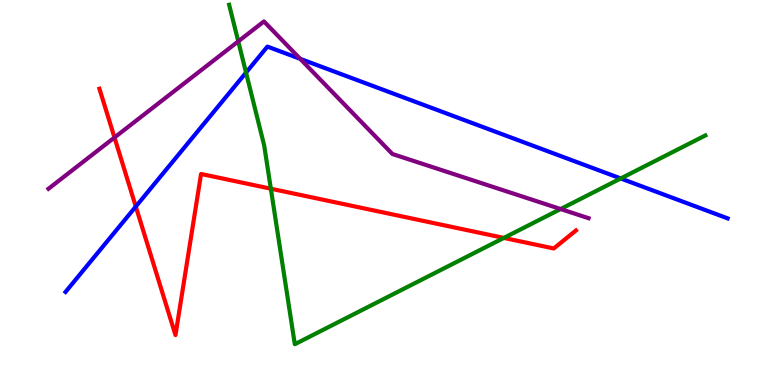[{'lines': ['blue', 'red'], 'intersections': [{'x': 1.75, 'y': 4.64}]}, {'lines': ['green', 'red'], 'intersections': [{'x': 3.49, 'y': 5.1}, {'x': 6.5, 'y': 3.82}]}, {'lines': ['purple', 'red'], 'intersections': [{'x': 1.48, 'y': 6.43}]}, {'lines': ['blue', 'green'], 'intersections': [{'x': 3.17, 'y': 8.11}, {'x': 8.01, 'y': 5.36}]}, {'lines': ['blue', 'purple'], 'intersections': [{'x': 3.87, 'y': 8.47}]}, {'lines': ['green', 'purple'], 'intersections': [{'x': 3.07, 'y': 8.93}, {'x': 7.23, 'y': 4.57}]}]